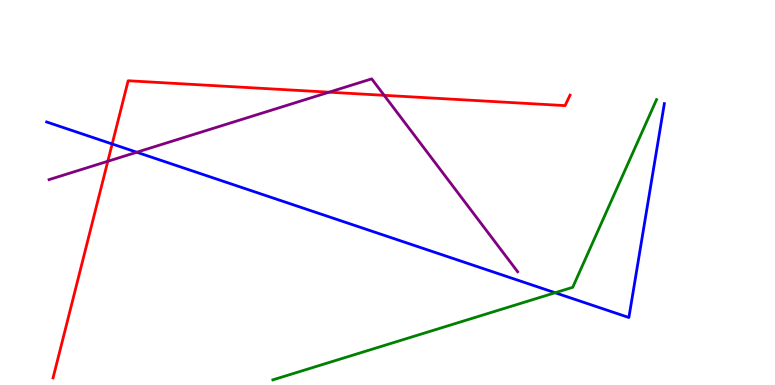[{'lines': ['blue', 'red'], 'intersections': [{'x': 1.45, 'y': 6.26}]}, {'lines': ['green', 'red'], 'intersections': []}, {'lines': ['purple', 'red'], 'intersections': [{'x': 1.39, 'y': 5.81}, {'x': 4.25, 'y': 7.61}, {'x': 4.96, 'y': 7.52}]}, {'lines': ['blue', 'green'], 'intersections': [{'x': 7.16, 'y': 2.4}]}, {'lines': ['blue', 'purple'], 'intersections': [{'x': 1.76, 'y': 6.05}]}, {'lines': ['green', 'purple'], 'intersections': []}]